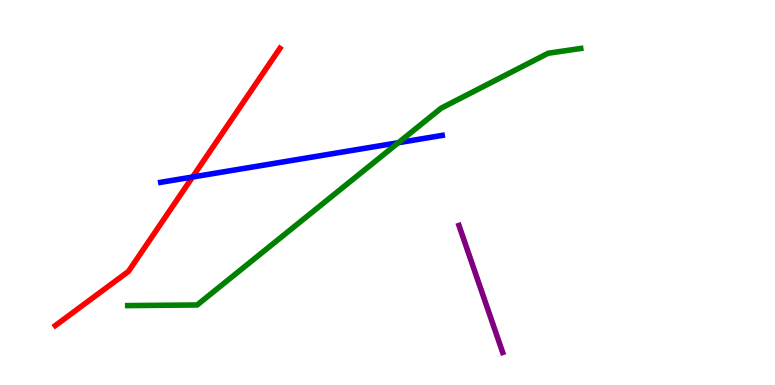[{'lines': ['blue', 'red'], 'intersections': [{'x': 2.48, 'y': 5.4}]}, {'lines': ['green', 'red'], 'intersections': []}, {'lines': ['purple', 'red'], 'intersections': []}, {'lines': ['blue', 'green'], 'intersections': [{'x': 5.14, 'y': 6.29}]}, {'lines': ['blue', 'purple'], 'intersections': []}, {'lines': ['green', 'purple'], 'intersections': []}]